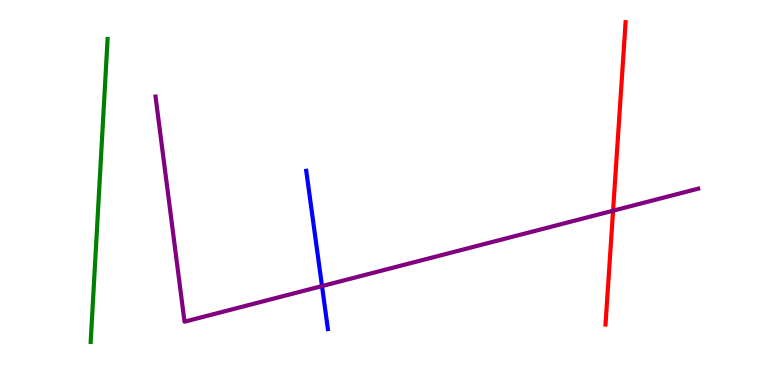[{'lines': ['blue', 'red'], 'intersections': []}, {'lines': ['green', 'red'], 'intersections': []}, {'lines': ['purple', 'red'], 'intersections': [{'x': 7.91, 'y': 4.53}]}, {'lines': ['blue', 'green'], 'intersections': []}, {'lines': ['blue', 'purple'], 'intersections': [{'x': 4.15, 'y': 2.57}]}, {'lines': ['green', 'purple'], 'intersections': []}]